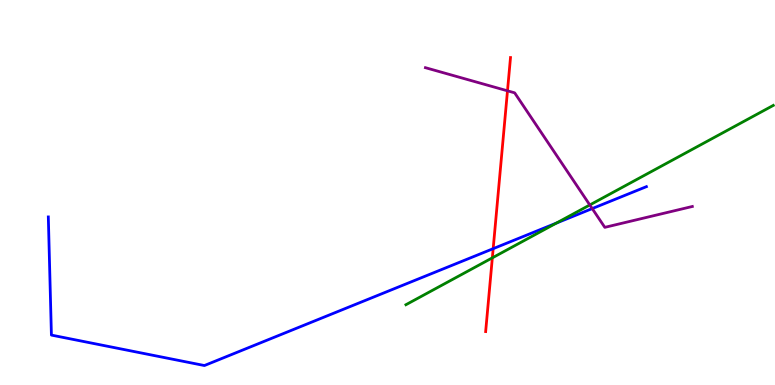[{'lines': ['blue', 'red'], 'intersections': [{'x': 6.36, 'y': 3.54}]}, {'lines': ['green', 'red'], 'intersections': [{'x': 6.35, 'y': 3.3}]}, {'lines': ['purple', 'red'], 'intersections': [{'x': 6.55, 'y': 7.64}]}, {'lines': ['blue', 'green'], 'intersections': [{'x': 7.18, 'y': 4.21}]}, {'lines': ['blue', 'purple'], 'intersections': [{'x': 7.64, 'y': 4.58}]}, {'lines': ['green', 'purple'], 'intersections': [{'x': 7.61, 'y': 4.68}]}]